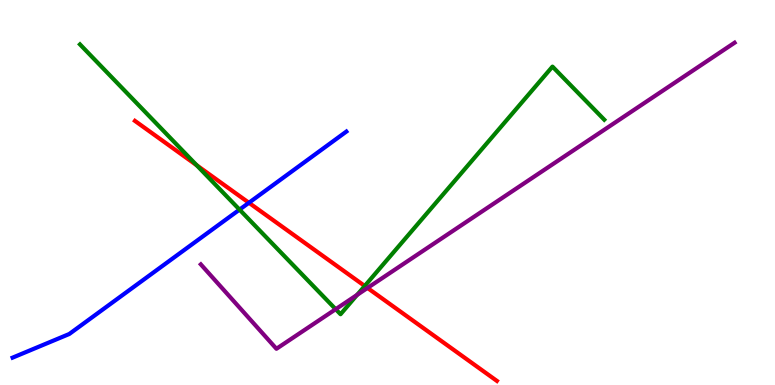[{'lines': ['blue', 'red'], 'intersections': [{'x': 3.21, 'y': 4.73}]}, {'lines': ['green', 'red'], 'intersections': [{'x': 2.54, 'y': 5.71}, {'x': 4.71, 'y': 2.57}]}, {'lines': ['purple', 'red'], 'intersections': [{'x': 4.74, 'y': 2.52}]}, {'lines': ['blue', 'green'], 'intersections': [{'x': 3.09, 'y': 4.56}]}, {'lines': ['blue', 'purple'], 'intersections': []}, {'lines': ['green', 'purple'], 'intersections': [{'x': 4.33, 'y': 1.97}, {'x': 4.61, 'y': 2.34}]}]